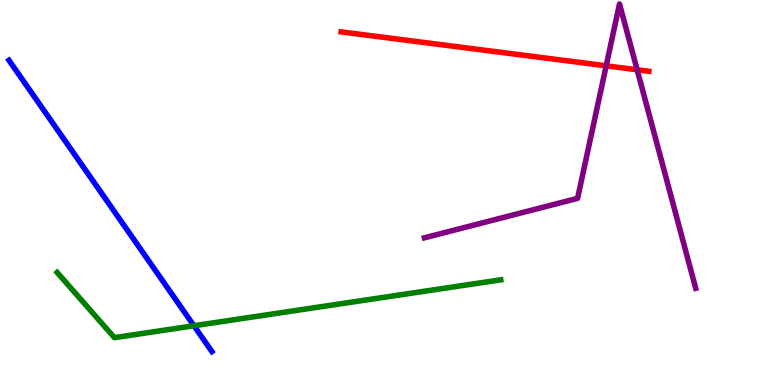[{'lines': ['blue', 'red'], 'intersections': []}, {'lines': ['green', 'red'], 'intersections': []}, {'lines': ['purple', 'red'], 'intersections': [{'x': 7.82, 'y': 8.29}, {'x': 8.22, 'y': 8.19}]}, {'lines': ['blue', 'green'], 'intersections': [{'x': 2.5, 'y': 1.54}]}, {'lines': ['blue', 'purple'], 'intersections': []}, {'lines': ['green', 'purple'], 'intersections': []}]